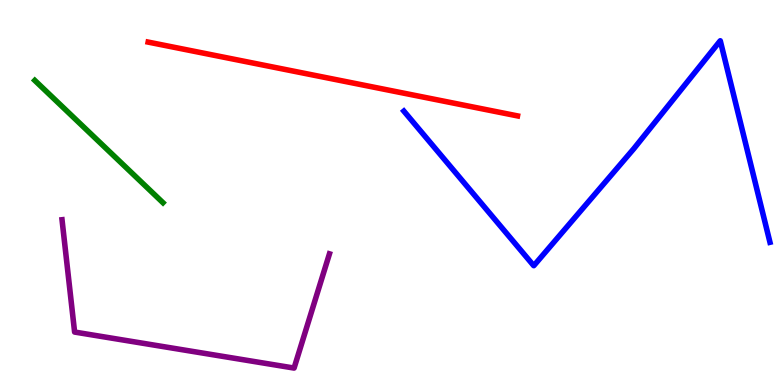[{'lines': ['blue', 'red'], 'intersections': []}, {'lines': ['green', 'red'], 'intersections': []}, {'lines': ['purple', 'red'], 'intersections': []}, {'lines': ['blue', 'green'], 'intersections': []}, {'lines': ['blue', 'purple'], 'intersections': []}, {'lines': ['green', 'purple'], 'intersections': []}]